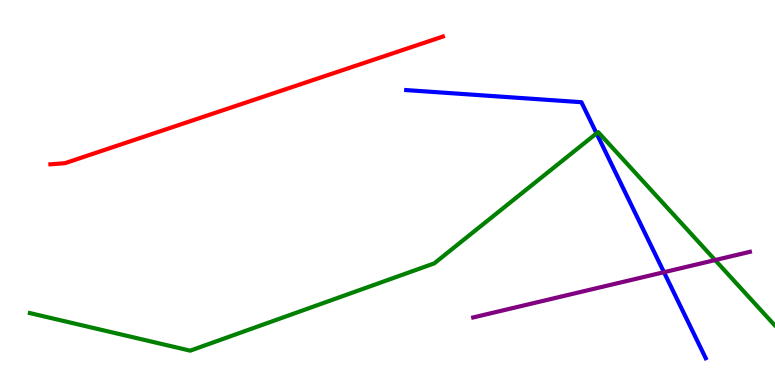[{'lines': ['blue', 'red'], 'intersections': []}, {'lines': ['green', 'red'], 'intersections': []}, {'lines': ['purple', 'red'], 'intersections': []}, {'lines': ['blue', 'green'], 'intersections': [{'x': 7.7, 'y': 6.54}]}, {'lines': ['blue', 'purple'], 'intersections': [{'x': 8.57, 'y': 2.93}]}, {'lines': ['green', 'purple'], 'intersections': [{'x': 9.23, 'y': 3.24}]}]